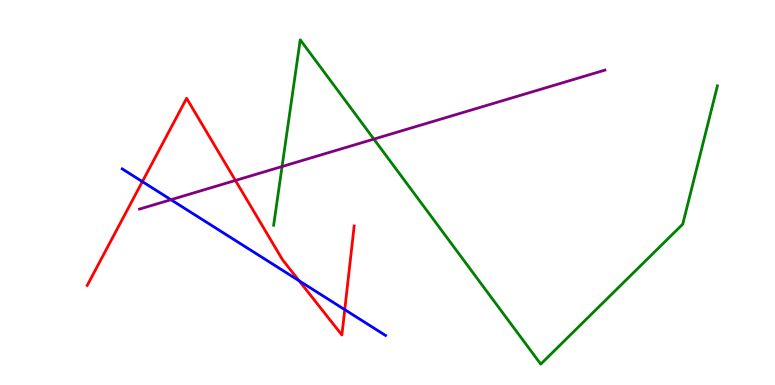[{'lines': ['blue', 'red'], 'intersections': [{'x': 1.84, 'y': 5.28}, {'x': 3.86, 'y': 2.71}, {'x': 4.45, 'y': 1.96}]}, {'lines': ['green', 'red'], 'intersections': []}, {'lines': ['purple', 'red'], 'intersections': [{'x': 3.04, 'y': 5.31}]}, {'lines': ['blue', 'green'], 'intersections': []}, {'lines': ['blue', 'purple'], 'intersections': [{'x': 2.21, 'y': 4.81}]}, {'lines': ['green', 'purple'], 'intersections': [{'x': 3.64, 'y': 5.67}, {'x': 4.82, 'y': 6.39}]}]